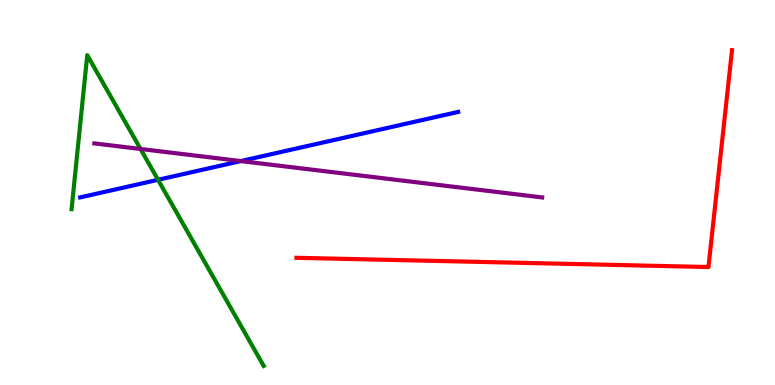[{'lines': ['blue', 'red'], 'intersections': []}, {'lines': ['green', 'red'], 'intersections': []}, {'lines': ['purple', 'red'], 'intersections': []}, {'lines': ['blue', 'green'], 'intersections': [{'x': 2.04, 'y': 5.33}]}, {'lines': ['blue', 'purple'], 'intersections': [{'x': 3.11, 'y': 5.82}]}, {'lines': ['green', 'purple'], 'intersections': [{'x': 1.81, 'y': 6.13}]}]